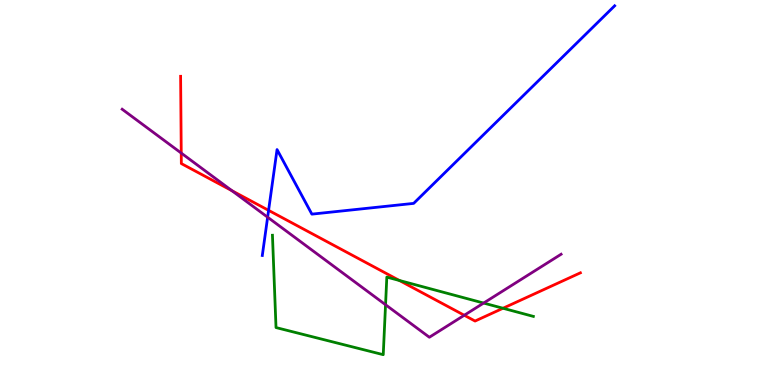[{'lines': ['blue', 'red'], 'intersections': [{'x': 3.47, 'y': 4.54}]}, {'lines': ['green', 'red'], 'intersections': [{'x': 5.15, 'y': 2.71}, {'x': 6.49, 'y': 1.99}]}, {'lines': ['purple', 'red'], 'intersections': [{'x': 2.34, 'y': 6.02}, {'x': 2.99, 'y': 5.05}, {'x': 5.99, 'y': 1.81}]}, {'lines': ['blue', 'green'], 'intersections': []}, {'lines': ['blue', 'purple'], 'intersections': [{'x': 3.45, 'y': 4.36}]}, {'lines': ['green', 'purple'], 'intersections': [{'x': 4.97, 'y': 2.09}, {'x': 6.24, 'y': 2.13}]}]